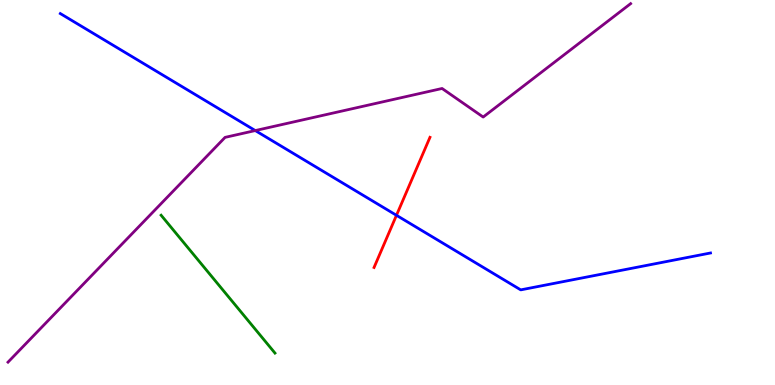[{'lines': ['blue', 'red'], 'intersections': [{'x': 5.12, 'y': 4.41}]}, {'lines': ['green', 'red'], 'intersections': []}, {'lines': ['purple', 'red'], 'intersections': []}, {'lines': ['blue', 'green'], 'intersections': []}, {'lines': ['blue', 'purple'], 'intersections': [{'x': 3.29, 'y': 6.61}]}, {'lines': ['green', 'purple'], 'intersections': []}]